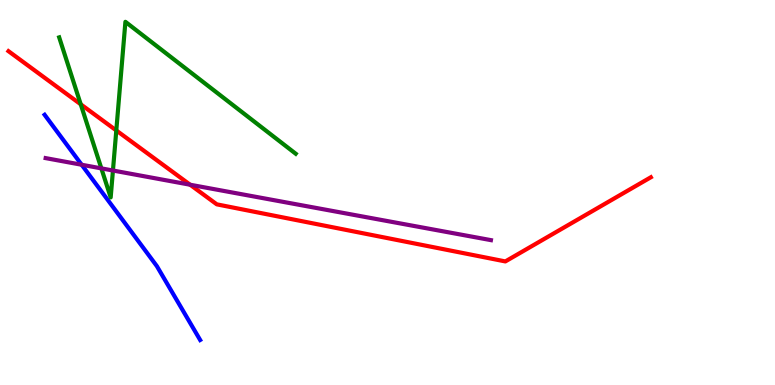[{'lines': ['blue', 'red'], 'intersections': []}, {'lines': ['green', 'red'], 'intersections': [{'x': 1.04, 'y': 7.29}, {'x': 1.5, 'y': 6.61}]}, {'lines': ['purple', 'red'], 'intersections': [{'x': 2.45, 'y': 5.2}]}, {'lines': ['blue', 'green'], 'intersections': []}, {'lines': ['blue', 'purple'], 'intersections': [{'x': 1.05, 'y': 5.72}]}, {'lines': ['green', 'purple'], 'intersections': [{'x': 1.31, 'y': 5.63}, {'x': 1.46, 'y': 5.57}]}]